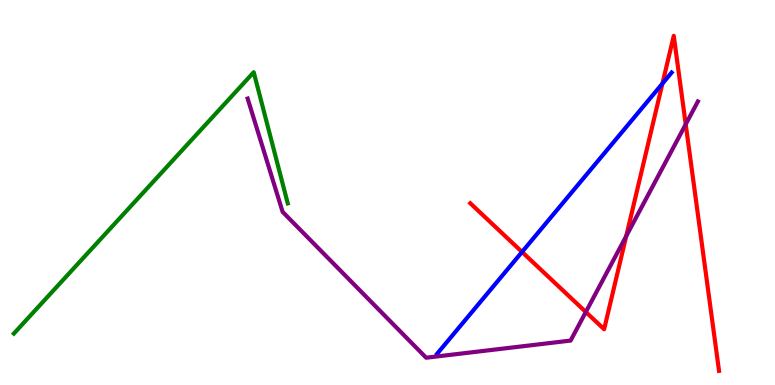[{'lines': ['blue', 'red'], 'intersections': [{'x': 6.74, 'y': 3.46}, {'x': 8.55, 'y': 7.83}]}, {'lines': ['green', 'red'], 'intersections': []}, {'lines': ['purple', 'red'], 'intersections': [{'x': 7.56, 'y': 1.9}, {'x': 8.08, 'y': 3.87}, {'x': 8.85, 'y': 6.77}]}, {'lines': ['blue', 'green'], 'intersections': []}, {'lines': ['blue', 'purple'], 'intersections': []}, {'lines': ['green', 'purple'], 'intersections': []}]